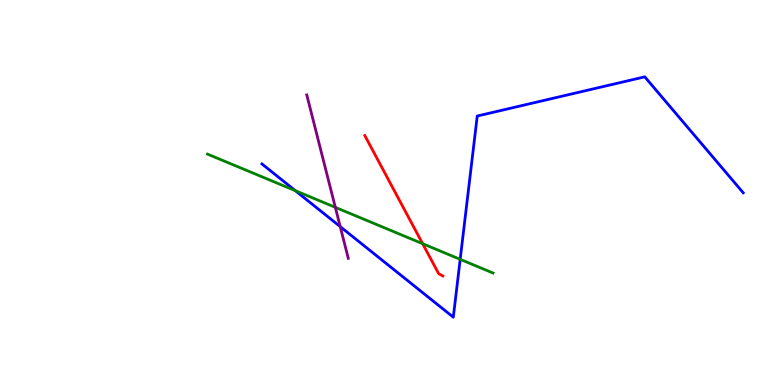[{'lines': ['blue', 'red'], 'intersections': []}, {'lines': ['green', 'red'], 'intersections': [{'x': 5.45, 'y': 3.67}]}, {'lines': ['purple', 'red'], 'intersections': []}, {'lines': ['blue', 'green'], 'intersections': [{'x': 3.81, 'y': 5.05}, {'x': 5.94, 'y': 3.26}]}, {'lines': ['blue', 'purple'], 'intersections': [{'x': 4.39, 'y': 4.11}]}, {'lines': ['green', 'purple'], 'intersections': [{'x': 4.33, 'y': 4.61}]}]